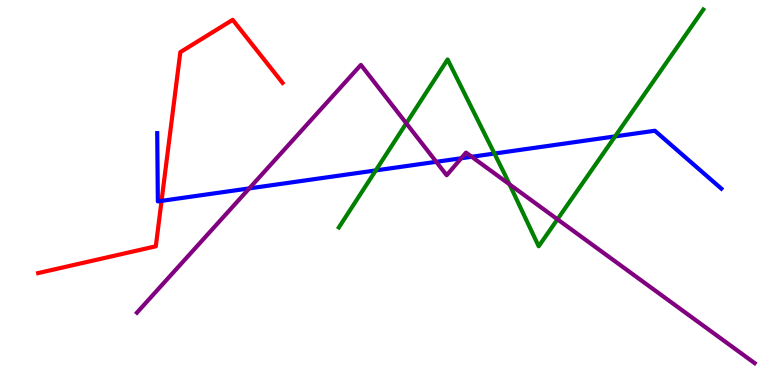[{'lines': ['blue', 'red'], 'intersections': [{'x': 2.08, 'y': 4.78}]}, {'lines': ['green', 'red'], 'intersections': []}, {'lines': ['purple', 'red'], 'intersections': []}, {'lines': ['blue', 'green'], 'intersections': [{'x': 4.85, 'y': 5.57}, {'x': 6.38, 'y': 6.01}, {'x': 7.94, 'y': 6.46}]}, {'lines': ['blue', 'purple'], 'intersections': [{'x': 3.22, 'y': 5.11}, {'x': 5.63, 'y': 5.8}, {'x': 5.95, 'y': 5.89}, {'x': 6.09, 'y': 5.93}]}, {'lines': ['green', 'purple'], 'intersections': [{'x': 5.24, 'y': 6.8}, {'x': 6.57, 'y': 5.21}, {'x': 7.19, 'y': 4.3}]}]